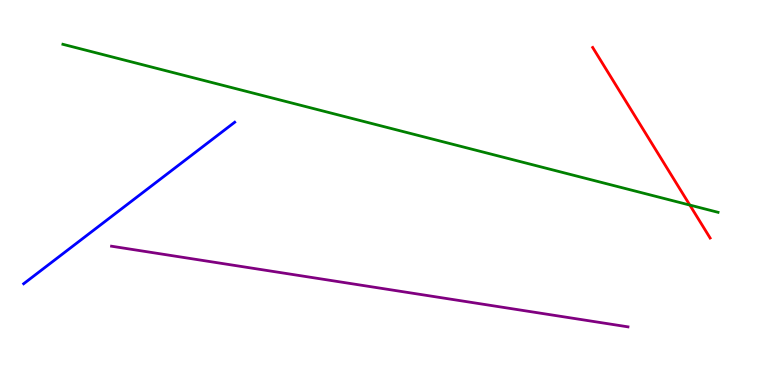[{'lines': ['blue', 'red'], 'intersections': []}, {'lines': ['green', 'red'], 'intersections': [{'x': 8.9, 'y': 4.67}]}, {'lines': ['purple', 'red'], 'intersections': []}, {'lines': ['blue', 'green'], 'intersections': []}, {'lines': ['blue', 'purple'], 'intersections': []}, {'lines': ['green', 'purple'], 'intersections': []}]